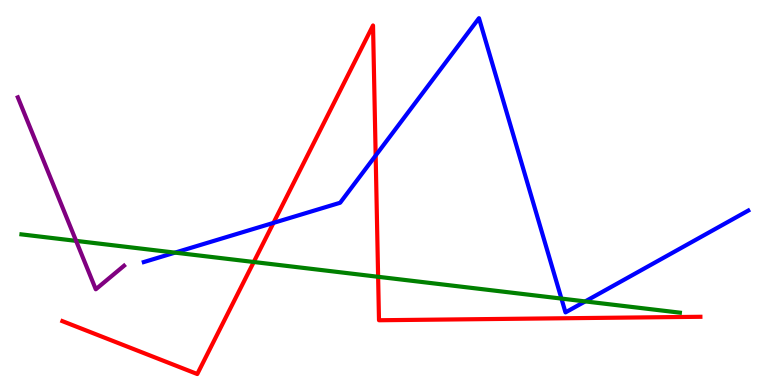[{'lines': ['blue', 'red'], 'intersections': [{'x': 3.53, 'y': 4.21}, {'x': 4.85, 'y': 5.96}]}, {'lines': ['green', 'red'], 'intersections': [{'x': 3.27, 'y': 3.19}, {'x': 4.88, 'y': 2.81}]}, {'lines': ['purple', 'red'], 'intersections': []}, {'lines': ['blue', 'green'], 'intersections': [{'x': 2.26, 'y': 3.44}, {'x': 7.24, 'y': 2.24}, {'x': 7.55, 'y': 2.17}]}, {'lines': ['blue', 'purple'], 'intersections': []}, {'lines': ['green', 'purple'], 'intersections': [{'x': 0.982, 'y': 3.74}]}]